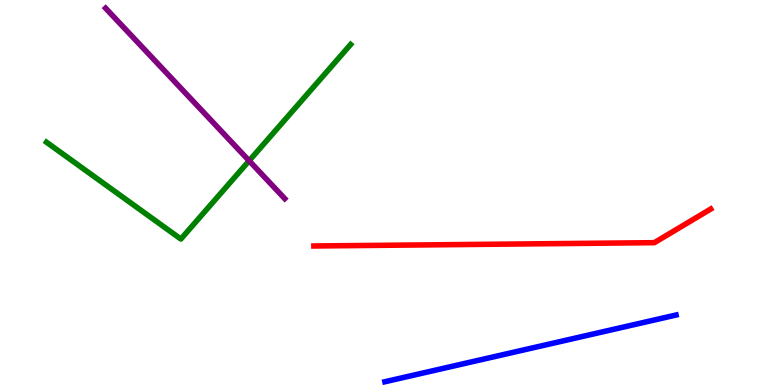[{'lines': ['blue', 'red'], 'intersections': []}, {'lines': ['green', 'red'], 'intersections': []}, {'lines': ['purple', 'red'], 'intersections': []}, {'lines': ['blue', 'green'], 'intersections': []}, {'lines': ['blue', 'purple'], 'intersections': []}, {'lines': ['green', 'purple'], 'intersections': [{'x': 3.21, 'y': 5.82}]}]